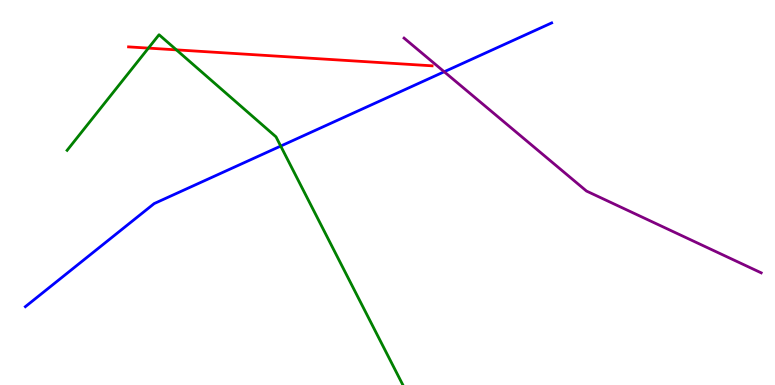[{'lines': ['blue', 'red'], 'intersections': []}, {'lines': ['green', 'red'], 'intersections': [{'x': 1.91, 'y': 8.75}, {'x': 2.28, 'y': 8.7}]}, {'lines': ['purple', 'red'], 'intersections': []}, {'lines': ['blue', 'green'], 'intersections': [{'x': 3.62, 'y': 6.21}]}, {'lines': ['blue', 'purple'], 'intersections': [{'x': 5.73, 'y': 8.14}]}, {'lines': ['green', 'purple'], 'intersections': []}]